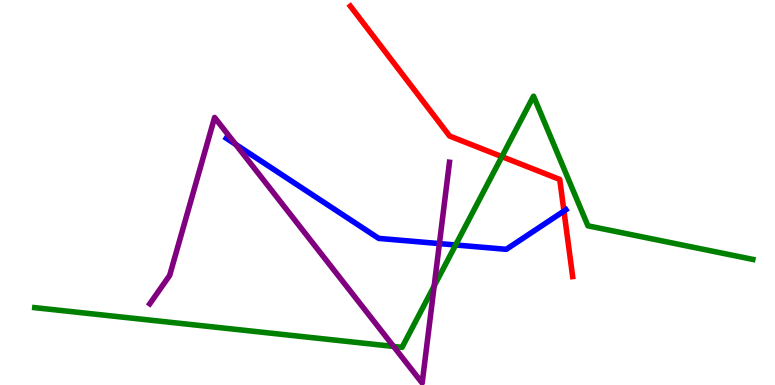[{'lines': ['blue', 'red'], 'intersections': [{'x': 7.28, 'y': 4.52}]}, {'lines': ['green', 'red'], 'intersections': [{'x': 6.48, 'y': 5.93}]}, {'lines': ['purple', 'red'], 'intersections': []}, {'lines': ['blue', 'green'], 'intersections': [{'x': 5.88, 'y': 3.64}]}, {'lines': ['blue', 'purple'], 'intersections': [{'x': 3.04, 'y': 6.25}, {'x': 5.67, 'y': 3.67}]}, {'lines': ['green', 'purple'], 'intersections': [{'x': 5.08, 'y': 1.0}, {'x': 5.6, 'y': 2.57}]}]